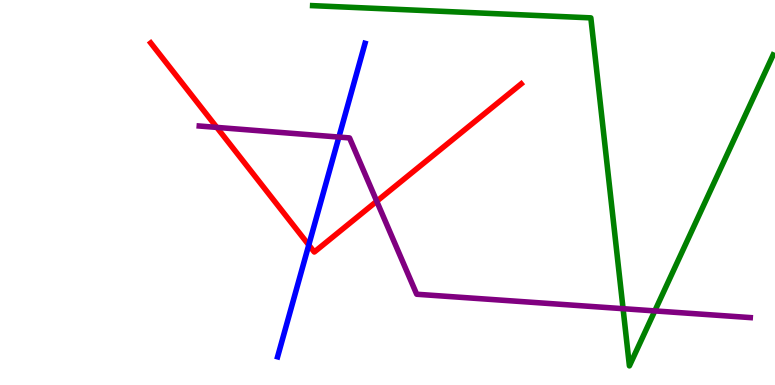[{'lines': ['blue', 'red'], 'intersections': [{'x': 3.98, 'y': 3.64}]}, {'lines': ['green', 'red'], 'intersections': []}, {'lines': ['purple', 'red'], 'intersections': [{'x': 2.8, 'y': 6.69}, {'x': 4.86, 'y': 4.77}]}, {'lines': ['blue', 'green'], 'intersections': []}, {'lines': ['blue', 'purple'], 'intersections': [{'x': 4.37, 'y': 6.44}]}, {'lines': ['green', 'purple'], 'intersections': [{'x': 8.04, 'y': 1.98}, {'x': 8.45, 'y': 1.92}]}]